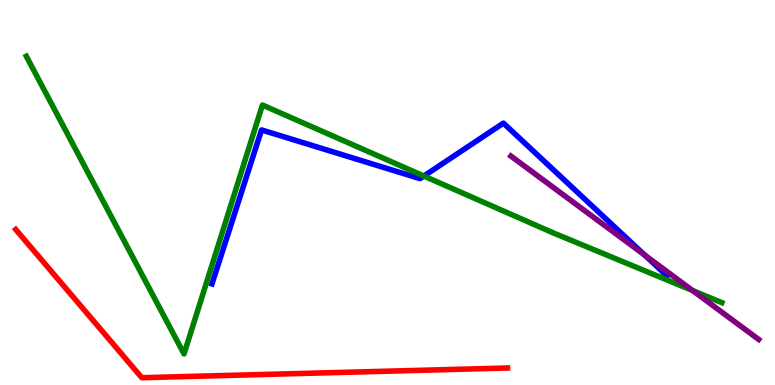[{'lines': ['blue', 'red'], 'intersections': []}, {'lines': ['green', 'red'], 'intersections': []}, {'lines': ['purple', 'red'], 'intersections': []}, {'lines': ['blue', 'green'], 'intersections': [{'x': 5.47, 'y': 5.43}]}, {'lines': ['blue', 'purple'], 'intersections': [{'x': 8.32, 'y': 3.37}]}, {'lines': ['green', 'purple'], 'intersections': [{'x': 8.94, 'y': 2.45}]}]